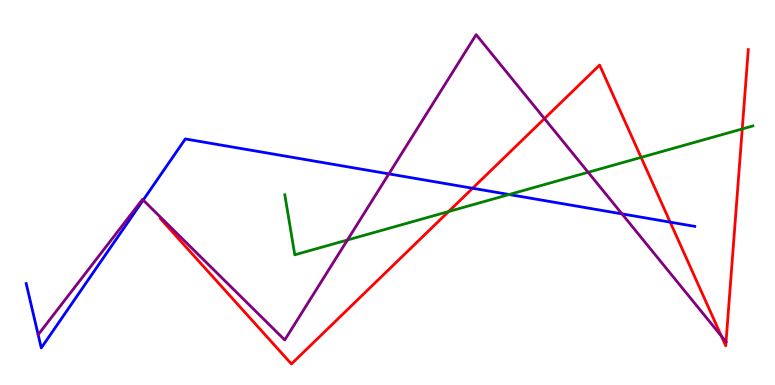[{'lines': ['blue', 'red'], 'intersections': [{'x': 6.1, 'y': 5.11}, {'x': 8.65, 'y': 4.23}]}, {'lines': ['green', 'red'], 'intersections': [{'x': 5.79, 'y': 4.51}, {'x': 8.27, 'y': 5.91}, {'x': 9.58, 'y': 6.65}]}, {'lines': ['purple', 'red'], 'intersections': [{'x': 7.03, 'y': 6.92}, {'x': 9.31, 'y': 1.27}, {'x': 9.37, 'y': 1.12}]}, {'lines': ['blue', 'green'], 'intersections': [{'x': 6.57, 'y': 4.95}]}, {'lines': ['blue', 'purple'], 'intersections': [{'x': 1.85, 'y': 4.8}, {'x': 5.02, 'y': 5.48}, {'x': 8.03, 'y': 4.44}]}, {'lines': ['green', 'purple'], 'intersections': [{'x': 4.48, 'y': 3.77}, {'x': 7.59, 'y': 5.52}]}]